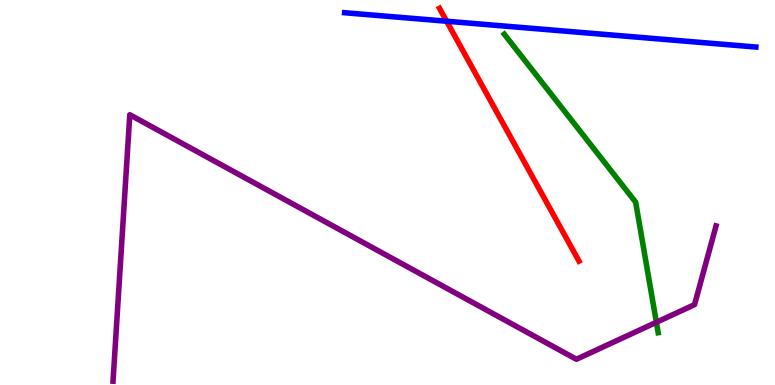[{'lines': ['blue', 'red'], 'intersections': [{'x': 5.76, 'y': 9.45}]}, {'lines': ['green', 'red'], 'intersections': []}, {'lines': ['purple', 'red'], 'intersections': []}, {'lines': ['blue', 'green'], 'intersections': []}, {'lines': ['blue', 'purple'], 'intersections': []}, {'lines': ['green', 'purple'], 'intersections': [{'x': 8.47, 'y': 1.63}]}]